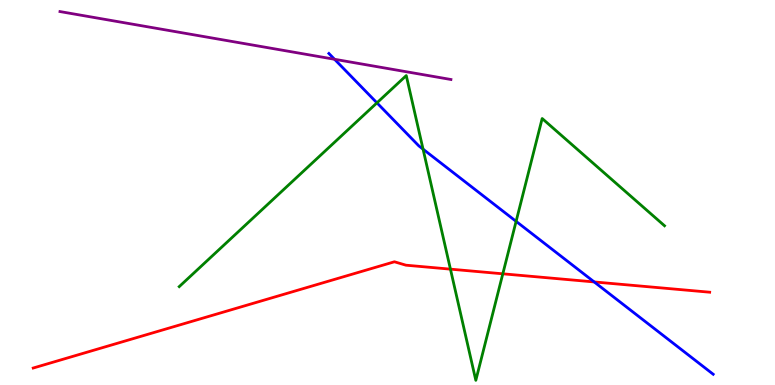[{'lines': ['blue', 'red'], 'intersections': [{'x': 7.67, 'y': 2.68}]}, {'lines': ['green', 'red'], 'intersections': [{'x': 5.81, 'y': 3.01}, {'x': 6.49, 'y': 2.89}]}, {'lines': ['purple', 'red'], 'intersections': []}, {'lines': ['blue', 'green'], 'intersections': [{'x': 4.86, 'y': 7.33}, {'x': 5.46, 'y': 6.13}, {'x': 6.66, 'y': 4.25}]}, {'lines': ['blue', 'purple'], 'intersections': [{'x': 4.32, 'y': 8.46}]}, {'lines': ['green', 'purple'], 'intersections': []}]